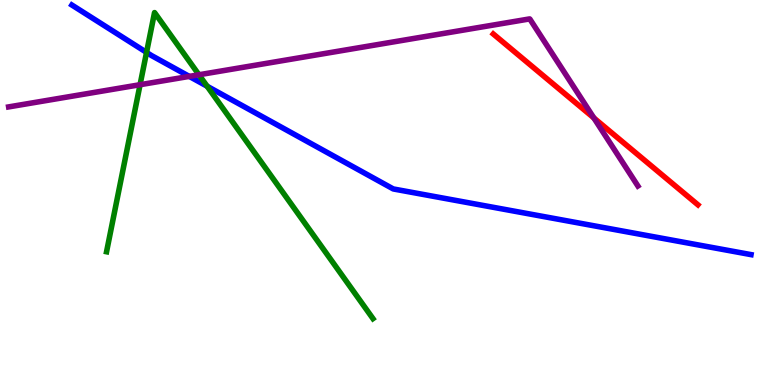[{'lines': ['blue', 'red'], 'intersections': []}, {'lines': ['green', 'red'], 'intersections': []}, {'lines': ['purple', 'red'], 'intersections': [{'x': 7.66, 'y': 6.94}]}, {'lines': ['blue', 'green'], 'intersections': [{'x': 1.89, 'y': 8.64}, {'x': 2.67, 'y': 7.76}]}, {'lines': ['blue', 'purple'], 'intersections': [{'x': 2.44, 'y': 8.02}]}, {'lines': ['green', 'purple'], 'intersections': [{'x': 1.81, 'y': 7.8}, {'x': 2.57, 'y': 8.06}]}]